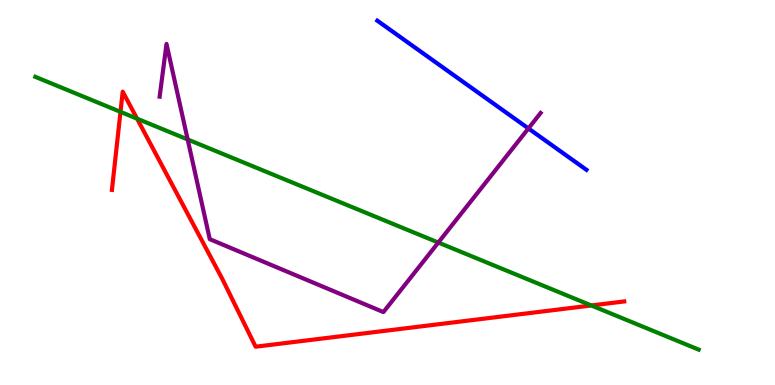[{'lines': ['blue', 'red'], 'intersections': []}, {'lines': ['green', 'red'], 'intersections': [{'x': 1.55, 'y': 7.09}, {'x': 1.77, 'y': 6.92}, {'x': 7.63, 'y': 2.07}]}, {'lines': ['purple', 'red'], 'intersections': []}, {'lines': ['blue', 'green'], 'intersections': []}, {'lines': ['blue', 'purple'], 'intersections': [{'x': 6.82, 'y': 6.66}]}, {'lines': ['green', 'purple'], 'intersections': [{'x': 2.42, 'y': 6.38}, {'x': 5.66, 'y': 3.7}]}]